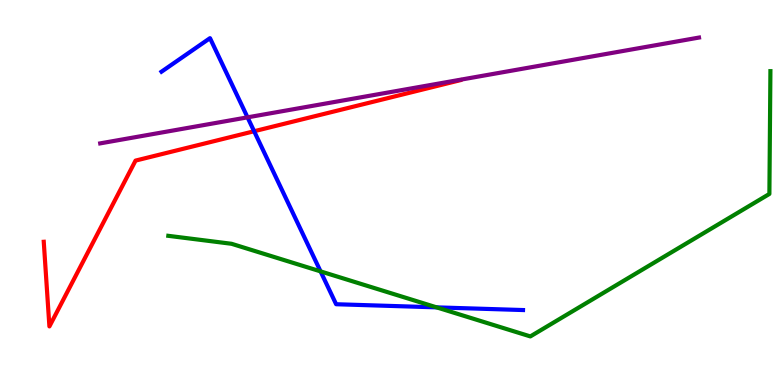[{'lines': ['blue', 'red'], 'intersections': [{'x': 3.28, 'y': 6.59}]}, {'lines': ['green', 'red'], 'intersections': []}, {'lines': ['purple', 'red'], 'intersections': []}, {'lines': ['blue', 'green'], 'intersections': [{'x': 4.14, 'y': 2.95}, {'x': 5.63, 'y': 2.02}]}, {'lines': ['blue', 'purple'], 'intersections': [{'x': 3.19, 'y': 6.95}]}, {'lines': ['green', 'purple'], 'intersections': []}]